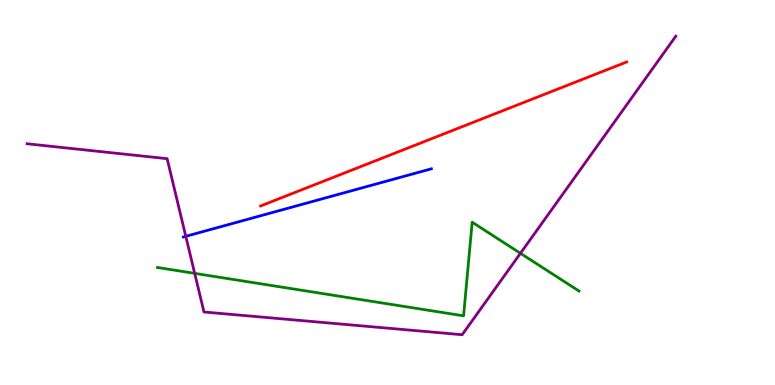[{'lines': ['blue', 'red'], 'intersections': []}, {'lines': ['green', 'red'], 'intersections': []}, {'lines': ['purple', 'red'], 'intersections': []}, {'lines': ['blue', 'green'], 'intersections': []}, {'lines': ['blue', 'purple'], 'intersections': [{'x': 2.4, 'y': 3.86}]}, {'lines': ['green', 'purple'], 'intersections': [{'x': 2.51, 'y': 2.9}, {'x': 6.72, 'y': 3.42}]}]